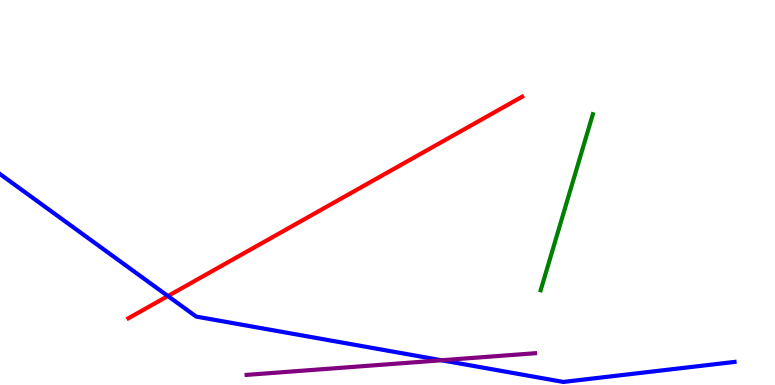[{'lines': ['blue', 'red'], 'intersections': [{'x': 2.17, 'y': 2.31}]}, {'lines': ['green', 'red'], 'intersections': []}, {'lines': ['purple', 'red'], 'intersections': []}, {'lines': ['blue', 'green'], 'intersections': []}, {'lines': ['blue', 'purple'], 'intersections': [{'x': 5.7, 'y': 0.643}]}, {'lines': ['green', 'purple'], 'intersections': []}]